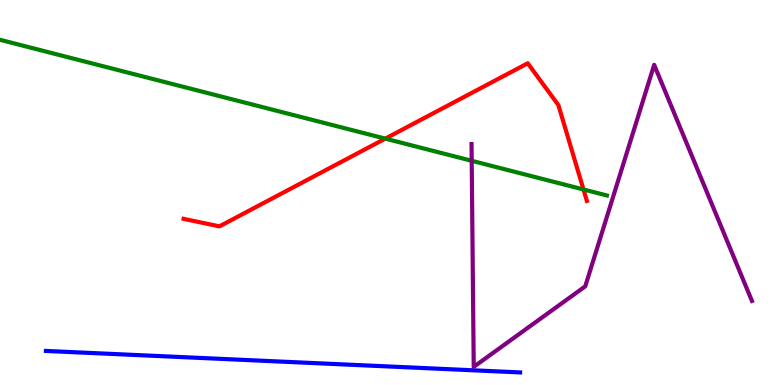[{'lines': ['blue', 'red'], 'intersections': []}, {'lines': ['green', 'red'], 'intersections': [{'x': 4.97, 'y': 6.4}, {'x': 7.53, 'y': 5.08}]}, {'lines': ['purple', 'red'], 'intersections': []}, {'lines': ['blue', 'green'], 'intersections': []}, {'lines': ['blue', 'purple'], 'intersections': []}, {'lines': ['green', 'purple'], 'intersections': [{'x': 6.09, 'y': 5.82}]}]